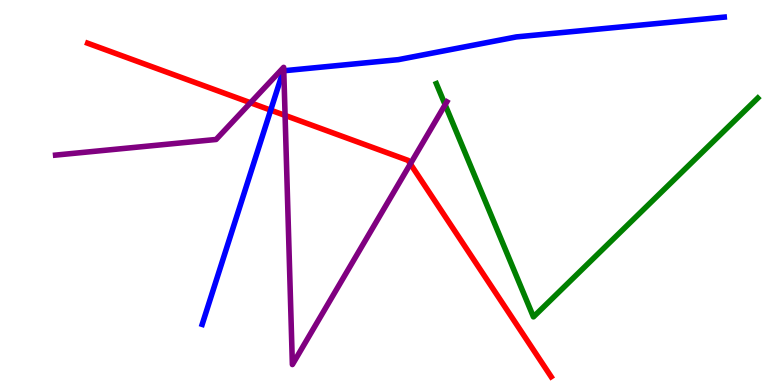[{'lines': ['blue', 'red'], 'intersections': [{'x': 3.49, 'y': 7.14}]}, {'lines': ['green', 'red'], 'intersections': []}, {'lines': ['purple', 'red'], 'intersections': [{'x': 3.23, 'y': 7.33}, {'x': 3.68, 'y': 7.0}, {'x': 5.3, 'y': 5.74}]}, {'lines': ['blue', 'green'], 'intersections': []}, {'lines': ['blue', 'purple'], 'intersections': [{'x': 3.66, 'y': 8.16}]}, {'lines': ['green', 'purple'], 'intersections': [{'x': 5.74, 'y': 7.28}]}]